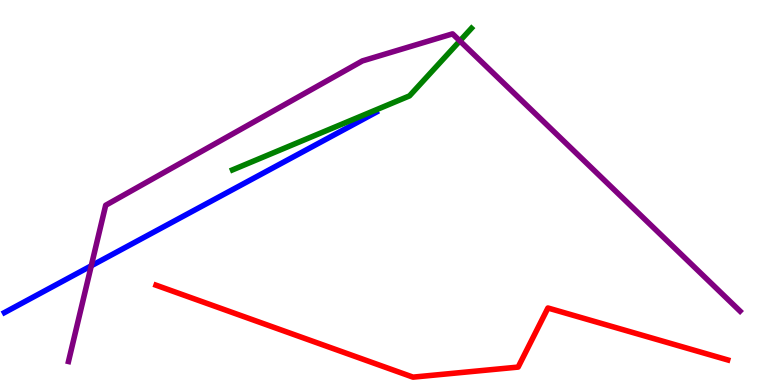[{'lines': ['blue', 'red'], 'intersections': []}, {'lines': ['green', 'red'], 'intersections': []}, {'lines': ['purple', 'red'], 'intersections': []}, {'lines': ['blue', 'green'], 'intersections': []}, {'lines': ['blue', 'purple'], 'intersections': [{'x': 1.18, 'y': 3.1}]}, {'lines': ['green', 'purple'], 'intersections': [{'x': 5.93, 'y': 8.94}]}]